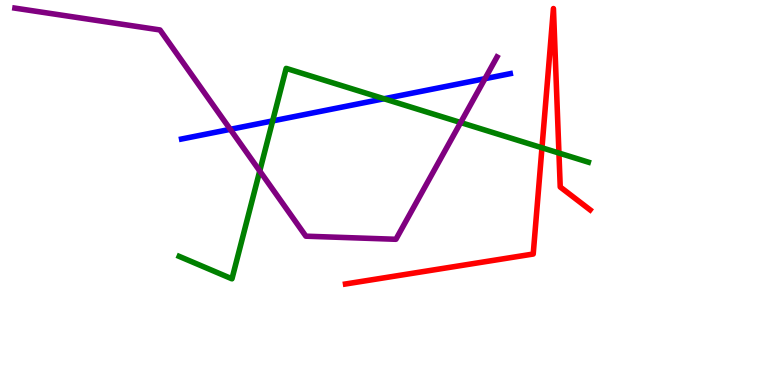[{'lines': ['blue', 'red'], 'intersections': []}, {'lines': ['green', 'red'], 'intersections': [{'x': 6.99, 'y': 6.16}, {'x': 7.21, 'y': 6.03}]}, {'lines': ['purple', 'red'], 'intersections': []}, {'lines': ['blue', 'green'], 'intersections': [{'x': 3.52, 'y': 6.86}, {'x': 4.96, 'y': 7.43}]}, {'lines': ['blue', 'purple'], 'intersections': [{'x': 2.97, 'y': 6.64}, {'x': 6.26, 'y': 7.96}]}, {'lines': ['green', 'purple'], 'intersections': [{'x': 3.35, 'y': 5.56}, {'x': 5.94, 'y': 6.82}]}]